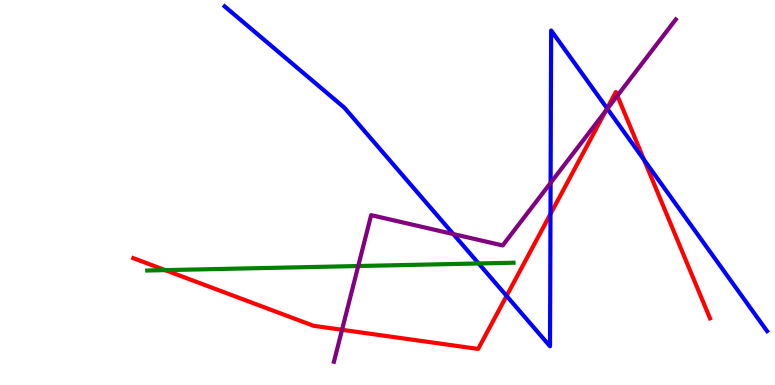[{'lines': ['blue', 'red'], 'intersections': [{'x': 6.54, 'y': 2.31}, {'x': 7.1, 'y': 4.44}, {'x': 7.83, 'y': 7.19}, {'x': 8.31, 'y': 5.85}]}, {'lines': ['green', 'red'], 'intersections': [{'x': 2.13, 'y': 2.98}]}, {'lines': ['purple', 'red'], 'intersections': [{'x': 4.41, 'y': 1.43}, {'x': 7.82, 'y': 7.12}, {'x': 7.97, 'y': 7.51}]}, {'lines': ['blue', 'green'], 'intersections': [{'x': 6.18, 'y': 3.16}]}, {'lines': ['blue', 'purple'], 'intersections': [{'x': 5.85, 'y': 3.92}, {'x': 7.1, 'y': 5.25}, {'x': 7.84, 'y': 7.18}]}, {'lines': ['green', 'purple'], 'intersections': [{'x': 4.62, 'y': 3.09}]}]